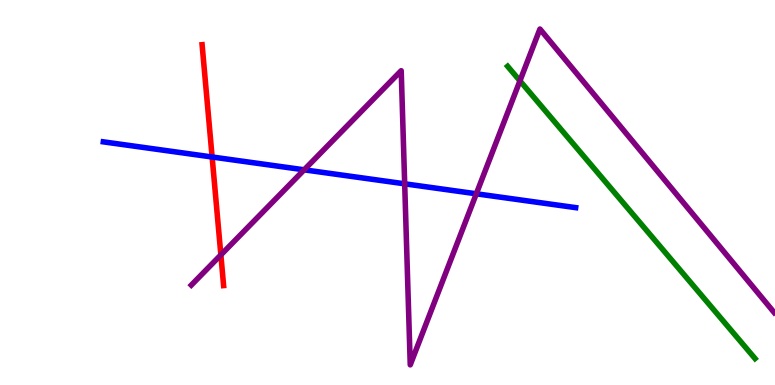[{'lines': ['blue', 'red'], 'intersections': [{'x': 2.74, 'y': 5.92}]}, {'lines': ['green', 'red'], 'intersections': []}, {'lines': ['purple', 'red'], 'intersections': [{'x': 2.85, 'y': 3.38}]}, {'lines': ['blue', 'green'], 'intersections': []}, {'lines': ['blue', 'purple'], 'intersections': [{'x': 3.92, 'y': 5.59}, {'x': 5.22, 'y': 5.23}, {'x': 6.15, 'y': 4.97}]}, {'lines': ['green', 'purple'], 'intersections': [{'x': 6.71, 'y': 7.9}]}]